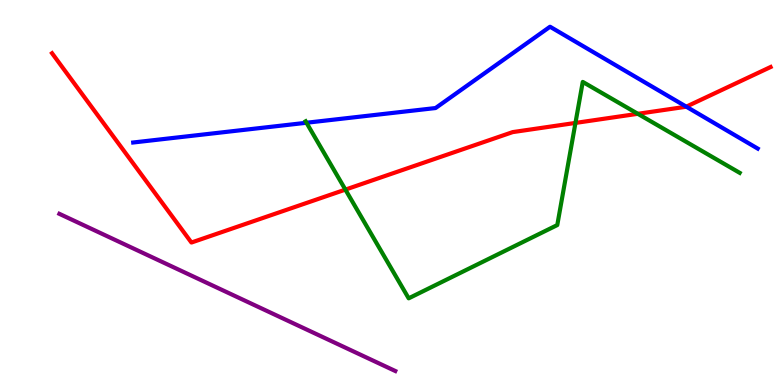[{'lines': ['blue', 'red'], 'intersections': [{'x': 8.86, 'y': 7.23}]}, {'lines': ['green', 'red'], 'intersections': [{'x': 4.46, 'y': 5.07}, {'x': 7.43, 'y': 6.81}, {'x': 8.23, 'y': 7.04}]}, {'lines': ['purple', 'red'], 'intersections': []}, {'lines': ['blue', 'green'], 'intersections': [{'x': 3.95, 'y': 6.81}]}, {'lines': ['blue', 'purple'], 'intersections': []}, {'lines': ['green', 'purple'], 'intersections': []}]